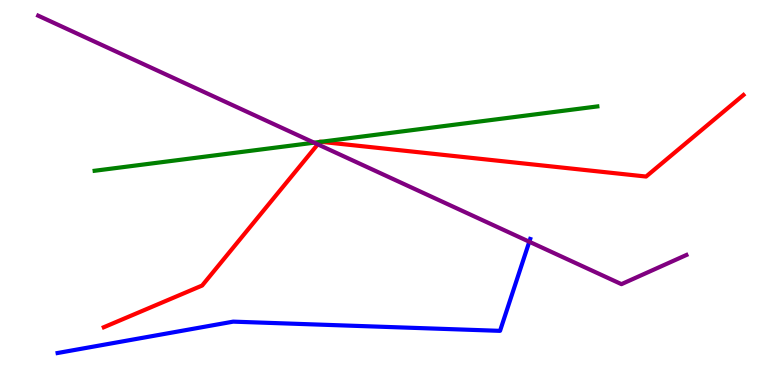[{'lines': ['blue', 'red'], 'intersections': []}, {'lines': ['green', 'red'], 'intersections': [{'x': 4.13, 'y': 6.31}, {'x': 4.14, 'y': 6.32}]}, {'lines': ['purple', 'red'], 'intersections': [{'x': 4.1, 'y': 6.25}]}, {'lines': ['blue', 'green'], 'intersections': []}, {'lines': ['blue', 'purple'], 'intersections': [{'x': 6.83, 'y': 3.72}]}, {'lines': ['green', 'purple'], 'intersections': [{'x': 4.05, 'y': 6.29}]}]